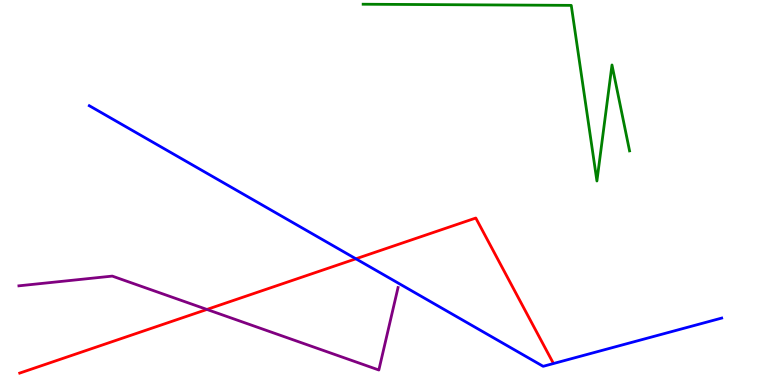[{'lines': ['blue', 'red'], 'intersections': [{'x': 4.59, 'y': 3.28}]}, {'lines': ['green', 'red'], 'intersections': []}, {'lines': ['purple', 'red'], 'intersections': [{'x': 2.67, 'y': 1.96}]}, {'lines': ['blue', 'green'], 'intersections': []}, {'lines': ['blue', 'purple'], 'intersections': []}, {'lines': ['green', 'purple'], 'intersections': []}]